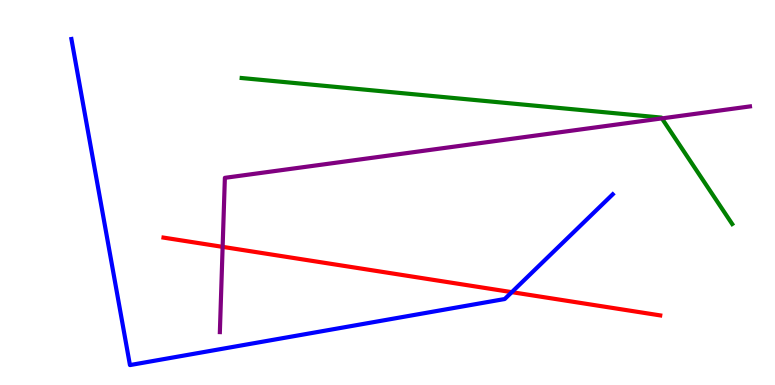[{'lines': ['blue', 'red'], 'intersections': [{'x': 6.6, 'y': 2.41}]}, {'lines': ['green', 'red'], 'intersections': []}, {'lines': ['purple', 'red'], 'intersections': [{'x': 2.87, 'y': 3.59}]}, {'lines': ['blue', 'green'], 'intersections': []}, {'lines': ['blue', 'purple'], 'intersections': []}, {'lines': ['green', 'purple'], 'intersections': [{'x': 8.54, 'y': 6.92}]}]